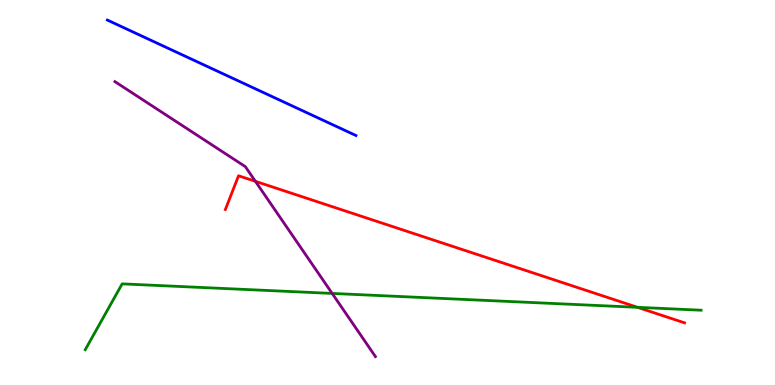[{'lines': ['blue', 'red'], 'intersections': []}, {'lines': ['green', 'red'], 'intersections': [{'x': 8.23, 'y': 2.02}]}, {'lines': ['purple', 'red'], 'intersections': [{'x': 3.3, 'y': 5.29}]}, {'lines': ['blue', 'green'], 'intersections': []}, {'lines': ['blue', 'purple'], 'intersections': []}, {'lines': ['green', 'purple'], 'intersections': [{'x': 4.29, 'y': 2.38}]}]